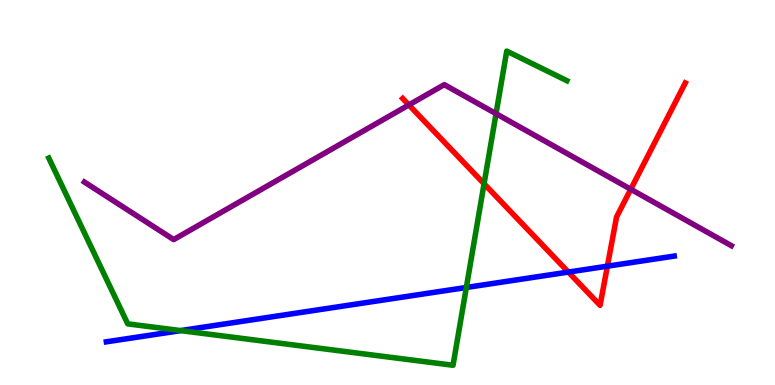[{'lines': ['blue', 'red'], 'intersections': [{'x': 7.33, 'y': 2.93}, {'x': 7.84, 'y': 3.09}]}, {'lines': ['green', 'red'], 'intersections': [{'x': 6.25, 'y': 5.23}]}, {'lines': ['purple', 'red'], 'intersections': [{'x': 5.28, 'y': 7.27}, {'x': 8.14, 'y': 5.08}]}, {'lines': ['blue', 'green'], 'intersections': [{'x': 2.33, 'y': 1.41}, {'x': 6.02, 'y': 2.53}]}, {'lines': ['blue', 'purple'], 'intersections': []}, {'lines': ['green', 'purple'], 'intersections': [{'x': 6.4, 'y': 7.05}]}]